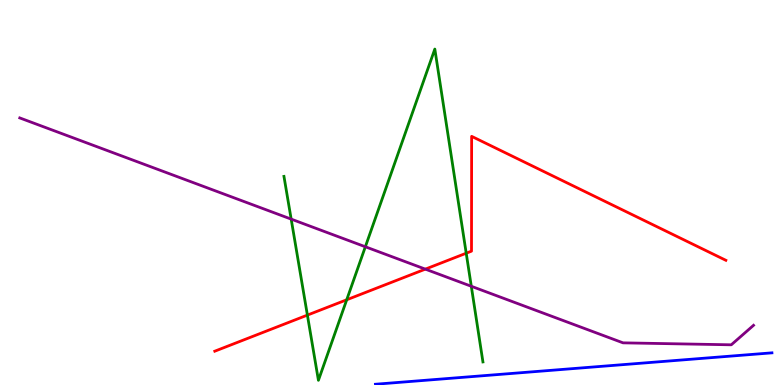[{'lines': ['blue', 'red'], 'intersections': []}, {'lines': ['green', 'red'], 'intersections': [{'x': 3.97, 'y': 1.82}, {'x': 4.47, 'y': 2.21}, {'x': 6.02, 'y': 3.42}]}, {'lines': ['purple', 'red'], 'intersections': [{'x': 5.49, 'y': 3.01}]}, {'lines': ['blue', 'green'], 'intersections': []}, {'lines': ['blue', 'purple'], 'intersections': []}, {'lines': ['green', 'purple'], 'intersections': [{'x': 3.76, 'y': 4.31}, {'x': 4.71, 'y': 3.59}, {'x': 6.08, 'y': 2.56}]}]